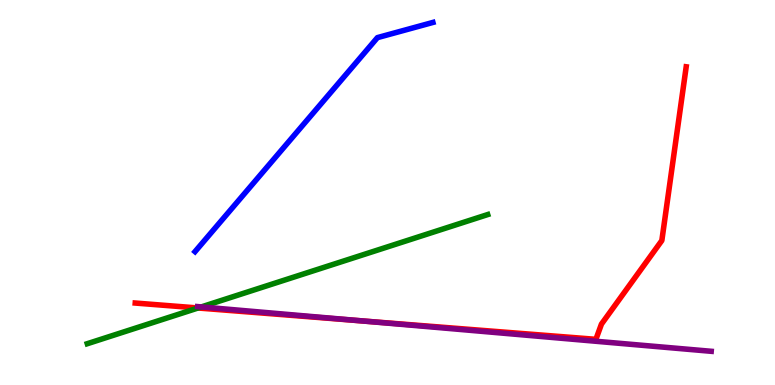[{'lines': ['blue', 'red'], 'intersections': []}, {'lines': ['green', 'red'], 'intersections': [{'x': 2.56, 'y': 2.0}]}, {'lines': ['purple', 'red'], 'intersections': [{'x': 4.68, 'y': 1.66}]}, {'lines': ['blue', 'green'], 'intersections': []}, {'lines': ['blue', 'purple'], 'intersections': []}, {'lines': ['green', 'purple'], 'intersections': [{'x': 2.6, 'y': 2.03}]}]